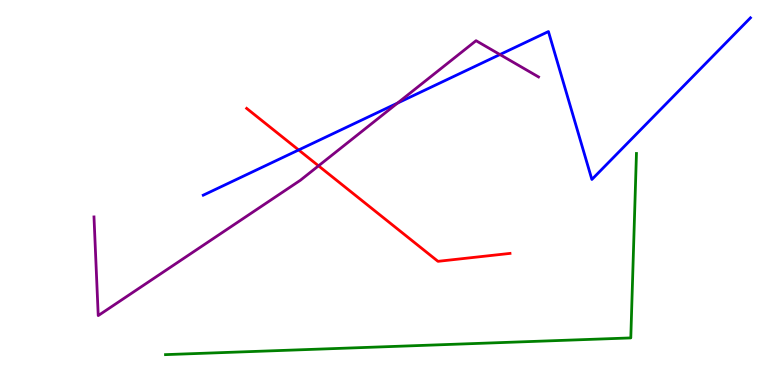[{'lines': ['blue', 'red'], 'intersections': [{'x': 3.85, 'y': 6.1}]}, {'lines': ['green', 'red'], 'intersections': []}, {'lines': ['purple', 'red'], 'intersections': [{'x': 4.11, 'y': 5.69}]}, {'lines': ['blue', 'green'], 'intersections': []}, {'lines': ['blue', 'purple'], 'intersections': [{'x': 5.13, 'y': 7.32}, {'x': 6.45, 'y': 8.58}]}, {'lines': ['green', 'purple'], 'intersections': []}]